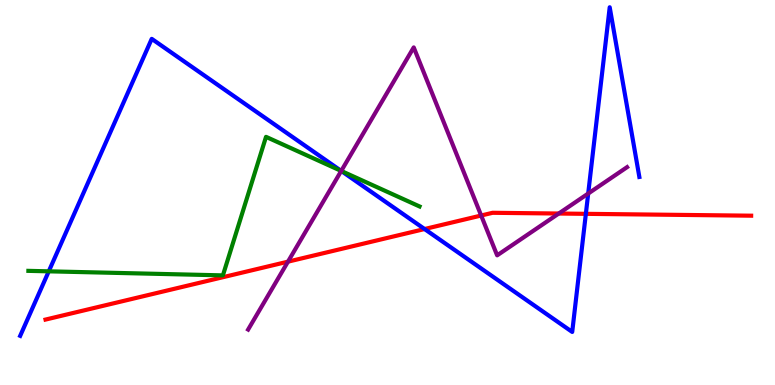[{'lines': ['blue', 'red'], 'intersections': [{'x': 5.48, 'y': 4.05}, {'x': 7.56, 'y': 4.45}]}, {'lines': ['green', 'red'], 'intersections': []}, {'lines': ['purple', 'red'], 'intersections': [{'x': 3.72, 'y': 3.2}, {'x': 6.21, 'y': 4.4}, {'x': 7.21, 'y': 4.45}]}, {'lines': ['blue', 'green'], 'intersections': [{'x': 0.629, 'y': 2.95}, {'x': 4.4, 'y': 5.56}]}, {'lines': ['blue', 'purple'], 'intersections': [{'x': 4.4, 'y': 5.56}, {'x': 7.59, 'y': 4.97}]}, {'lines': ['green', 'purple'], 'intersections': [{'x': 4.4, 'y': 5.56}]}]